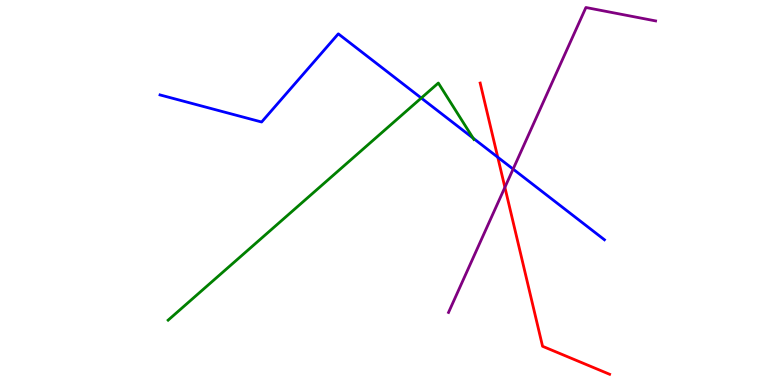[{'lines': ['blue', 'red'], 'intersections': [{'x': 6.42, 'y': 5.92}]}, {'lines': ['green', 'red'], 'intersections': []}, {'lines': ['purple', 'red'], 'intersections': [{'x': 6.51, 'y': 5.13}]}, {'lines': ['blue', 'green'], 'intersections': [{'x': 5.44, 'y': 7.45}, {'x': 6.1, 'y': 6.41}]}, {'lines': ['blue', 'purple'], 'intersections': [{'x': 6.62, 'y': 5.61}]}, {'lines': ['green', 'purple'], 'intersections': []}]